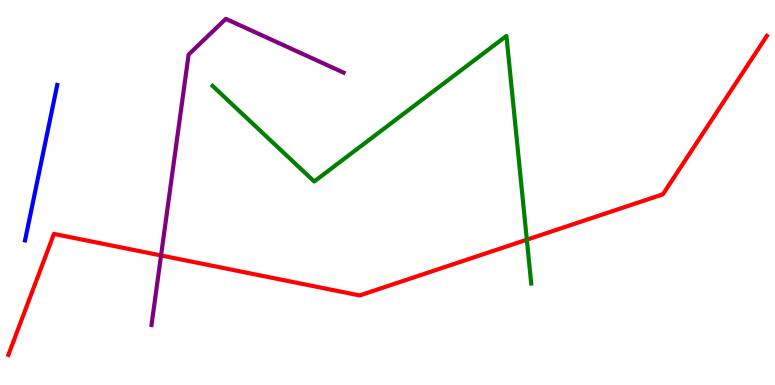[{'lines': ['blue', 'red'], 'intersections': []}, {'lines': ['green', 'red'], 'intersections': [{'x': 6.8, 'y': 3.77}]}, {'lines': ['purple', 'red'], 'intersections': [{'x': 2.08, 'y': 3.36}]}, {'lines': ['blue', 'green'], 'intersections': []}, {'lines': ['blue', 'purple'], 'intersections': []}, {'lines': ['green', 'purple'], 'intersections': []}]